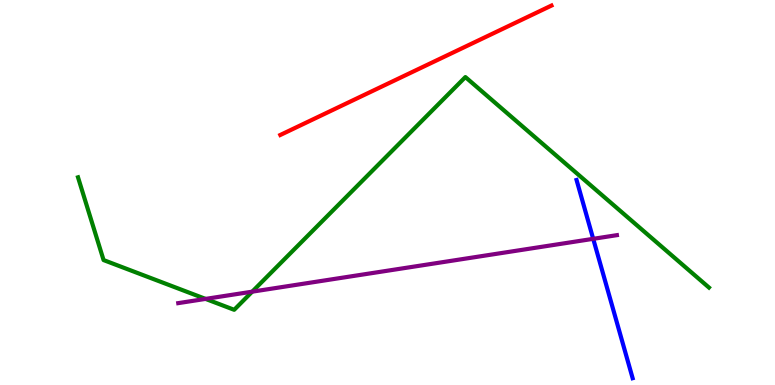[{'lines': ['blue', 'red'], 'intersections': []}, {'lines': ['green', 'red'], 'intersections': []}, {'lines': ['purple', 'red'], 'intersections': []}, {'lines': ['blue', 'green'], 'intersections': []}, {'lines': ['blue', 'purple'], 'intersections': [{'x': 7.65, 'y': 3.8}]}, {'lines': ['green', 'purple'], 'intersections': [{'x': 2.65, 'y': 2.24}, {'x': 3.25, 'y': 2.42}]}]